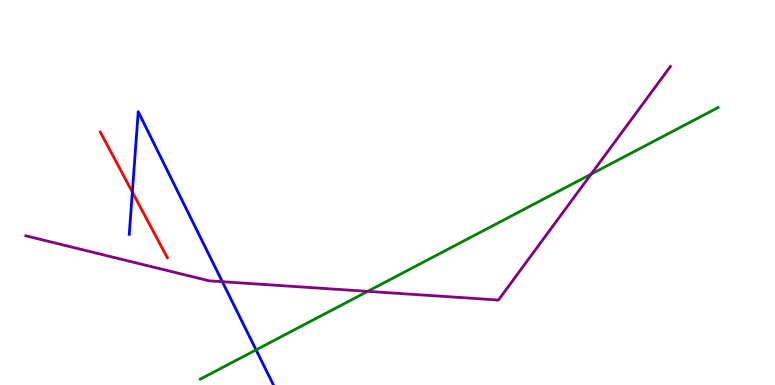[{'lines': ['blue', 'red'], 'intersections': [{'x': 1.71, 'y': 5.01}]}, {'lines': ['green', 'red'], 'intersections': []}, {'lines': ['purple', 'red'], 'intersections': []}, {'lines': ['blue', 'green'], 'intersections': [{'x': 3.3, 'y': 0.912}]}, {'lines': ['blue', 'purple'], 'intersections': [{'x': 2.87, 'y': 2.68}]}, {'lines': ['green', 'purple'], 'intersections': [{'x': 4.74, 'y': 2.43}, {'x': 7.63, 'y': 5.48}]}]